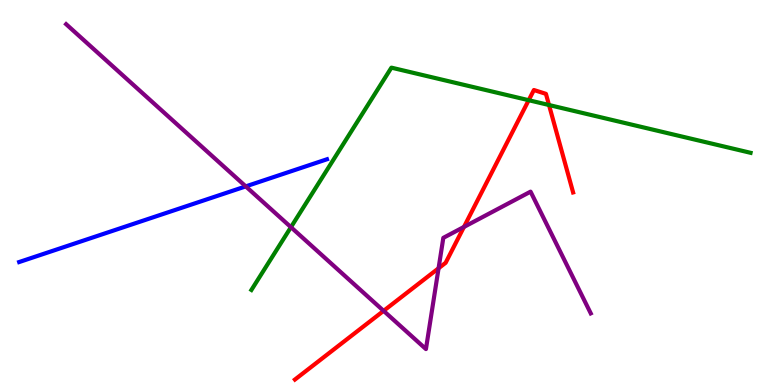[{'lines': ['blue', 'red'], 'intersections': []}, {'lines': ['green', 'red'], 'intersections': [{'x': 6.82, 'y': 7.4}, {'x': 7.08, 'y': 7.27}]}, {'lines': ['purple', 'red'], 'intersections': [{'x': 4.95, 'y': 1.93}, {'x': 5.66, 'y': 3.03}, {'x': 5.99, 'y': 4.11}]}, {'lines': ['blue', 'green'], 'intersections': []}, {'lines': ['blue', 'purple'], 'intersections': [{'x': 3.17, 'y': 5.16}]}, {'lines': ['green', 'purple'], 'intersections': [{'x': 3.75, 'y': 4.1}]}]